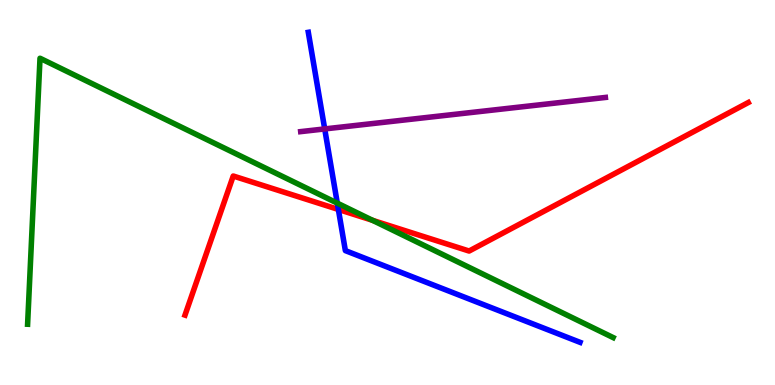[{'lines': ['blue', 'red'], 'intersections': [{'x': 4.37, 'y': 4.56}]}, {'lines': ['green', 'red'], 'intersections': [{'x': 4.81, 'y': 4.28}]}, {'lines': ['purple', 'red'], 'intersections': []}, {'lines': ['blue', 'green'], 'intersections': [{'x': 4.35, 'y': 4.72}]}, {'lines': ['blue', 'purple'], 'intersections': [{'x': 4.19, 'y': 6.65}]}, {'lines': ['green', 'purple'], 'intersections': []}]